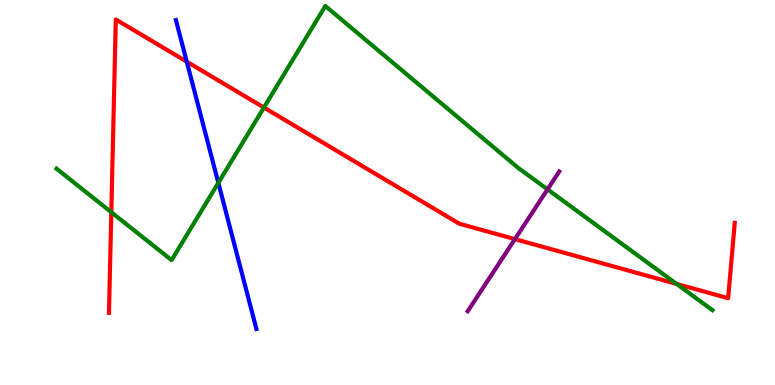[{'lines': ['blue', 'red'], 'intersections': [{'x': 2.41, 'y': 8.4}]}, {'lines': ['green', 'red'], 'intersections': [{'x': 1.44, 'y': 4.49}, {'x': 3.41, 'y': 7.21}, {'x': 8.73, 'y': 2.63}]}, {'lines': ['purple', 'red'], 'intersections': [{'x': 6.64, 'y': 3.79}]}, {'lines': ['blue', 'green'], 'intersections': [{'x': 2.82, 'y': 5.25}]}, {'lines': ['blue', 'purple'], 'intersections': []}, {'lines': ['green', 'purple'], 'intersections': [{'x': 7.06, 'y': 5.08}]}]